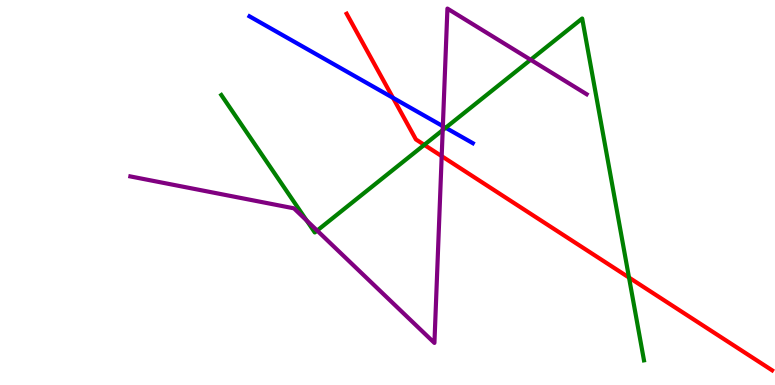[{'lines': ['blue', 'red'], 'intersections': [{'x': 5.07, 'y': 7.46}]}, {'lines': ['green', 'red'], 'intersections': [{'x': 5.47, 'y': 6.24}, {'x': 8.12, 'y': 2.79}]}, {'lines': ['purple', 'red'], 'intersections': [{'x': 5.7, 'y': 5.94}]}, {'lines': ['blue', 'green'], 'intersections': [{'x': 5.75, 'y': 6.68}]}, {'lines': ['blue', 'purple'], 'intersections': [{'x': 5.71, 'y': 6.72}]}, {'lines': ['green', 'purple'], 'intersections': [{'x': 3.96, 'y': 4.27}, {'x': 4.09, 'y': 4.01}, {'x': 5.71, 'y': 6.62}, {'x': 6.85, 'y': 8.45}]}]